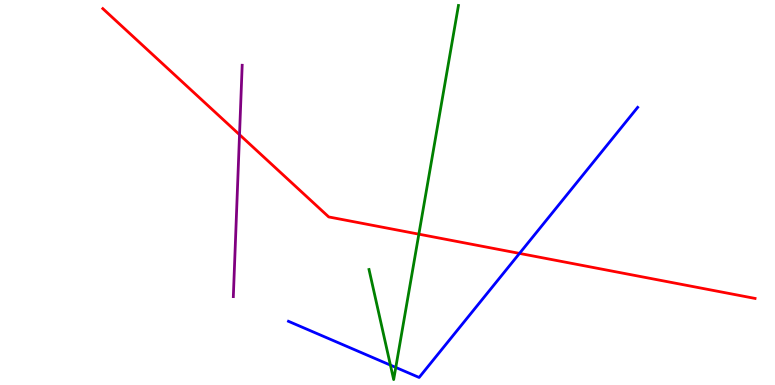[{'lines': ['blue', 'red'], 'intersections': [{'x': 6.7, 'y': 3.42}]}, {'lines': ['green', 'red'], 'intersections': [{'x': 5.4, 'y': 3.92}]}, {'lines': ['purple', 'red'], 'intersections': [{'x': 3.09, 'y': 6.5}]}, {'lines': ['blue', 'green'], 'intersections': [{'x': 5.04, 'y': 0.516}, {'x': 5.11, 'y': 0.457}]}, {'lines': ['blue', 'purple'], 'intersections': []}, {'lines': ['green', 'purple'], 'intersections': []}]